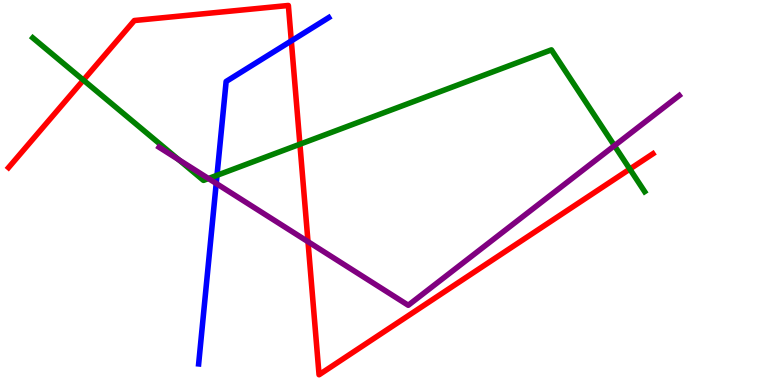[{'lines': ['blue', 'red'], 'intersections': [{'x': 3.76, 'y': 8.94}]}, {'lines': ['green', 'red'], 'intersections': [{'x': 1.08, 'y': 7.92}, {'x': 3.87, 'y': 6.25}, {'x': 8.13, 'y': 5.61}]}, {'lines': ['purple', 'red'], 'intersections': [{'x': 3.97, 'y': 3.72}]}, {'lines': ['blue', 'green'], 'intersections': [{'x': 2.8, 'y': 5.45}]}, {'lines': ['blue', 'purple'], 'intersections': [{'x': 2.79, 'y': 5.23}]}, {'lines': ['green', 'purple'], 'intersections': [{'x': 2.3, 'y': 5.85}, {'x': 2.69, 'y': 5.36}, {'x': 7.93, 'y': 6.22}]}]